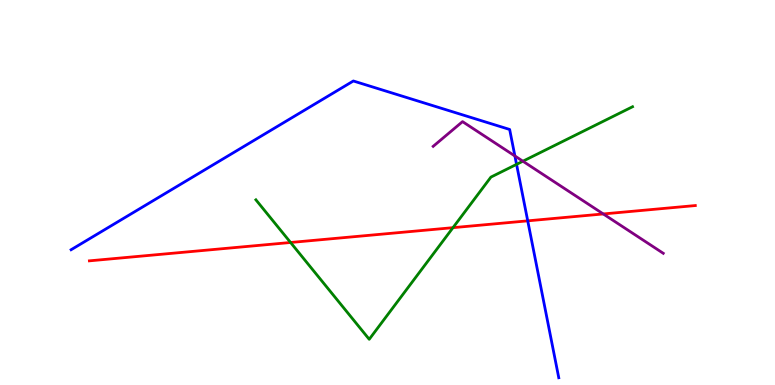[{'lines': ['blue', 'red'], 'intersections': [{'x': 6.81, 'y': 4.26}]}, {'lines': ['green', 'red'], 'intersections': [{'x': 3.75, 'y': 3.7}, {'x': 5.84, 'y': 4.09}]}, {'lines': ['purple', 'red'], 'intersections': [{'x': 7.78, 'y': 4.44}]}, {'lines': ['blue', 'green'], 'intersections': [{'x': 6.67, 'y': 5.73}]}, {'lines': ['blue', 'purple'], 'intersections': [{'x': 6.64, 'y': 5.95}]}, {'lines': ['green', 'purple'], 'intersections': [{'x': 6.75, 'y': 5.81}]}]